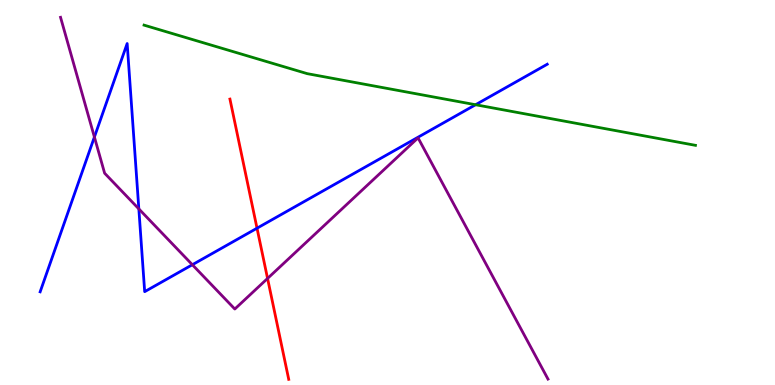[{'lines': ['blue', 'red'], 'intersections': [{'x': 3.32, 'y': 4.07}]}, {'lines': ['green', 'red'], 'intersections': []}, {'lines': ['purple', 'red'], 'intersections': [{'x': 3.45, 'y': 2.77}]}, {'lines': ['blue', 'green'], 'intersections': [{'x': 6.14, 'y': 7.28}]}, {'lines': ['blue', 'purple'], 'intersections': [{'x': 1.22, 'y': 6.44}, {'x': 1.79, 'y': 4.57}, {'x': 2.48, 'y': 3.12}]}, {'lines': ['green', 'purple'], 'intersections': []}]